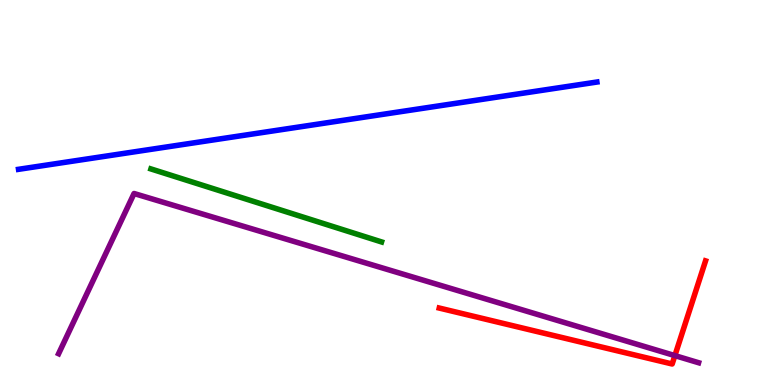[{'lines': ['blue', 'red'], 'intersections': []}, {'lines': ['green', 'red'], 'intersections': []}, {'lines': ['purple', 'red'], 'intersections': [{'x': 8.71, 'y': 0.763}]}, {'lines': ['blue', 'green'], 'intersections': []}, {'lines': ['blue', 'purple'], 'intersections': []}, {'lines': ['green', 'purple'], 'intersections': []}]